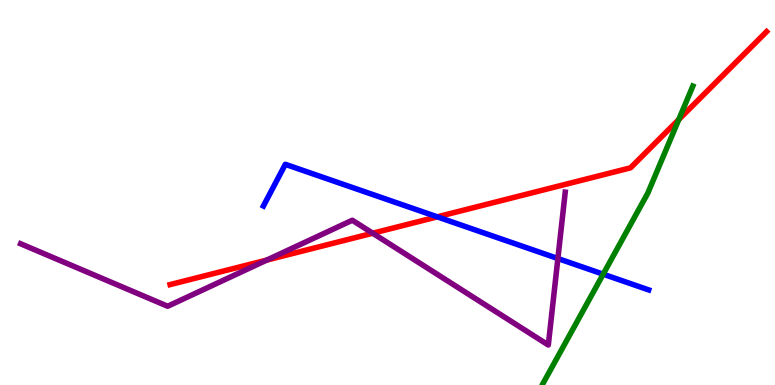[{'lines': ['blue', 'red'], 'intersections': [{'x': 5.64, 'y': 4.37}]}, {'lines': ['green', 'red'], 'intersections': [{'x': 8.76, 'y': 6.9}]}, {'lines': ['purple', 'red'], 'intersections': [{'x': 3.44, 'y': 3.24}, {'x': 4.81, 'y': 3.94}]}, {'lines': ['blue', 'green'], 'intersections': [{'x': 7.78, 'y': 2.88}]}, {'lines': ['blue', 'purple'], 'intersections': [{'x': 7.2, 'y': 3.29}]}, {'lines': ['green', 'purple'], 'intersections': []}]